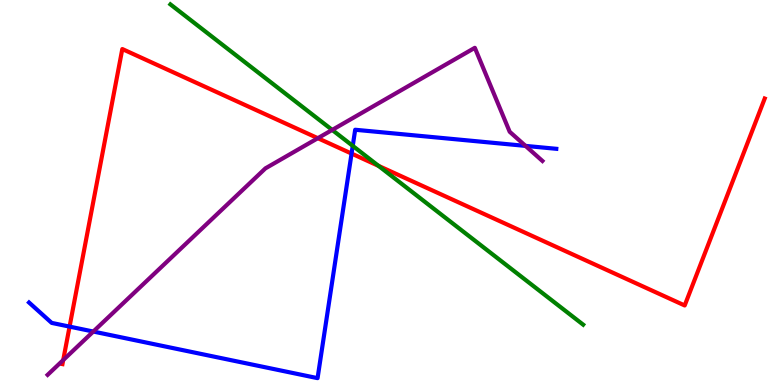[{'lines': ['blue', 'red'], 'intersections': [{'x': 0.898, 'y': 1.52}, {'x': 4.54, 'y': 6.01}]}, {'lines': ['green', 'red'], 'intersections': [{'x': 4.88, 'y': 5.69}]}, {'lines': ['purple', 'red'], 'intersections': [{'x': 0.816, 'y': 0.648}, {'x': 4.1, 'y': 6.41}]}, {'lines': ['blue', 'green'], 'intersections': [{'x': 4.55, 'y': 6.21}]}, {'lines': ['blue', 'purple'], 'intersections': [{'x': 1.2, 'y': 1.39}, {'x': 6.78, 'y': 6.21}]}, {'lines': ['green', 'purple'], 'intersections': [{'x': 4.29, 'y': 6.63}]}]